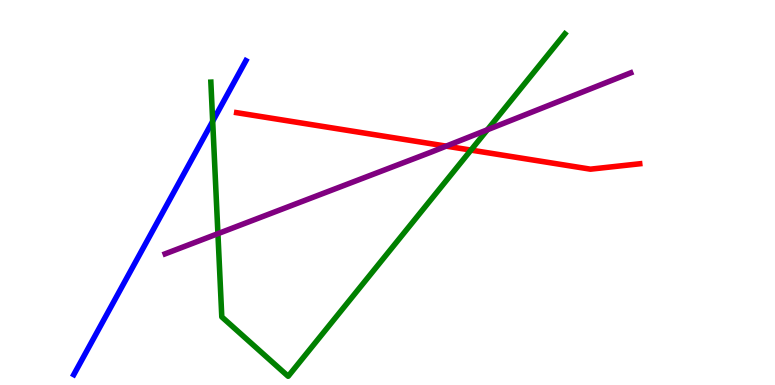[{'lines': ['blue', 'red'], 'intersections': []}, {'lines': ['green', 'red'], 'intersections': [{'x': 6.08, 'y': 6.1}]}, {'lines': ['purple', 'red'], 'intersections': [{'x': 5.76, 'y': 6.2}]}, {'lines': ['blue', 'green'], 'intersections': [{'x': 2.74, 'y': 6.85}]}, {'lines': ['blue', 'purple'], 'intersections': []}, {'lines': ['green', 'purple'], 'intersections': [{'x': 2.81, 'y': 3.93}, {'x': 6.29, 'y': 6.63}]}]